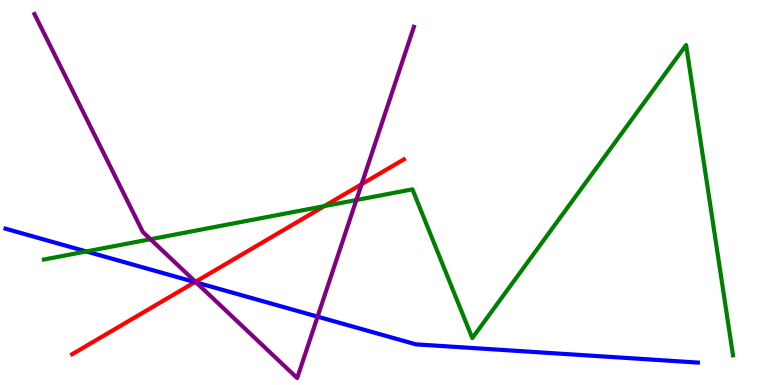[{'lines': ['blue', 'red'], 'intersections': [{'x': 2.52, 'y': 2.67}]}, {'lines': ['green', 'red'], 'intersections': [{'x': 4.18, 'y': 4.65}]}, {'lines': ['purple', 'red'], 'intersections': [{'x': 2.52, 'y': 2.68}, {'x': 4.67, 'y': 5.21}]}, {'lines': ['blue', 'green'], 'intersections': [{'x': 1.11, 'y': 3.47}]}, {'lines': ['blue', 'purple'], 'intersections': [{'x': 2.53, 'y': 2.66}, {'x': 4.1, 'y': 1.78}]}, {'lines': ['green', 'purple'], 'intersections': [{'x': 1.94, 'y': 3.79}, {'x': 4.6, 'y': 4.8}]}]